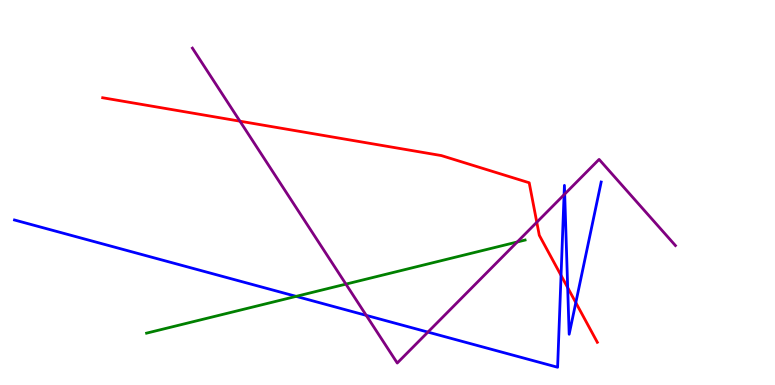[{'lines': ['blue', 'red'], 'intersections': [{'x': 7.24, 'y': 2.85}, {'x': 7.32, 'y': 2.53}, {'x': 7.43, 'y': 2.14}]}, {'lines': ['green', 'red'], 'intersections': []}, {'lines': ['purple', 'red'], 'intersections': [{'x': 3.1, 'y': 6.85}, {'x': 6.93, 'y': 4.23}]}, {'lines': ['blue', 'green'], 'intersections': [{'x': 3.82, 'y': 2.3}]}, {'lines': ['blue', 'purple'], 'intersections': [{'x': 4.73, 'y': 1.81}, {'x': 5.52, 'y': 1.37}, {'x': 7.28, 'y': 4.94}, {'x': 7.29, 'y': 4.96}]}, {'lines': ['green', 'purple'], 'intersections': [{'x': 4.46, 'y': 2.62}, {'x': 6.67, 'y': 3.71}]}]